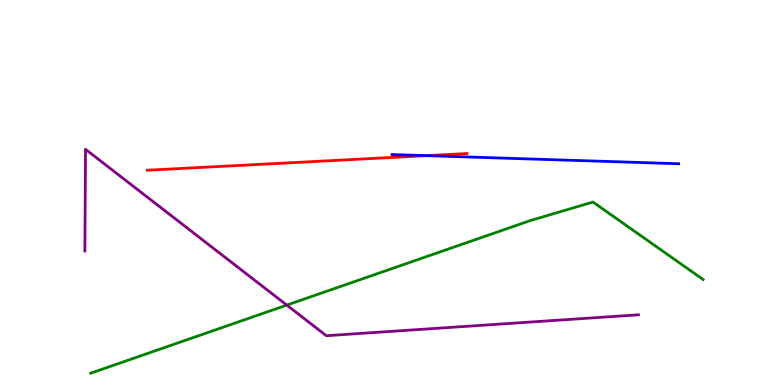[{'lines': ['blue', 'red'], 'intersections': [{'x': 5.5, 'y': 5.96}]}, {'lines': ['green', 'red'], 'intersections': []}, {'lines': ['purple', 'red'], 'intersections': []}, {'lines': ['blue', 'green'], 'intersections': []}, {'lines': ['blue', 'purple'], 'intersections': []}, {'lines': ['green', 'purple'], 'intersections': [{'x': 3.7, 'y': 2.08}]}]